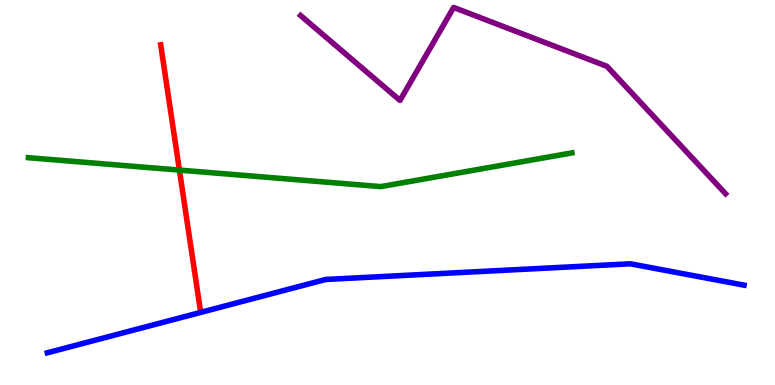[{'lines': ['blue', 'red'], 'intersections': []}, {'lines': ['green', 'red'], 'intersections': [{'x': 2.32, 'y': 5.58}]}, {'lines': ['purple', 'red'], 'intersections': []}, {'lines': ['blue', 'green'], 'intersections': []}, {'lines': ['blue', 'purple'], 'intersections': []}, {'lines': ['green', 'purple'], 'intersections': []}]